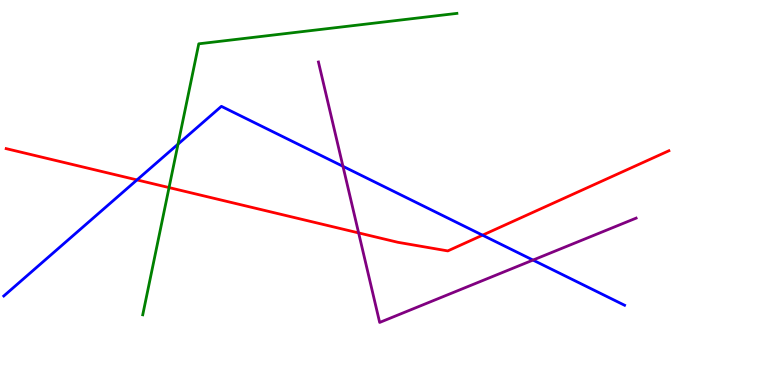[{'lines': ['blue', 'red'], 'intersections': [{'x': 1.77, 'y': 5.33}, {'x': 6.23, 'y': 3.89}]}, {'lines': ['green', 'red'], 'intersections': [{'x': 2.18, 'y': 5.13}]}, {'lines': ['purple', 'red'], 'intersections': [{'x': 4.63, 'y': 3.95}]}, {'lines': ['blue', 'green'], 'intersections': [{'x': 2.3, 'y': 6.26}]}, {'lines': ['blue', 'purple'], 'intersections': [{'x': 4.43, 'y': 5.68}, {'x': 6.88, 'y': 3.24}]}, {'lines': ['green', 'purple'], 'intersections': []}]